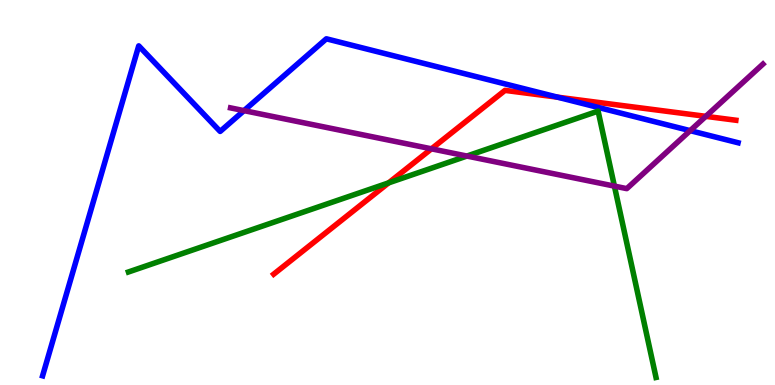[{'lines': ['blue', 'red'], 'intersections': [{'x': 7.19, 'y': 7.48}]}, {'lines': ['green', 'red'], 'intersections': [{'x': 5.01, 'y': 5.25}]}, {'lines': ['purple', 'red'], 'intersections': [{'x': 5.57, 'y': 6.13}, {'x': 9.11, 'y': 6.98}]}, {'lines': ['blue', 'green'], 'intersections': []}, {'lines': ['blue', 'purple'], 'intersections': [{'x': 3.15, 'y': 7.13}, {'x': 8.91, 'y': 6.61}]}, {'lines': ['green', 'purple'], 'intersections': [{'x': 6.02, 'y': 5.95}, {'x': 7.93, 'y': 5.17}]}]